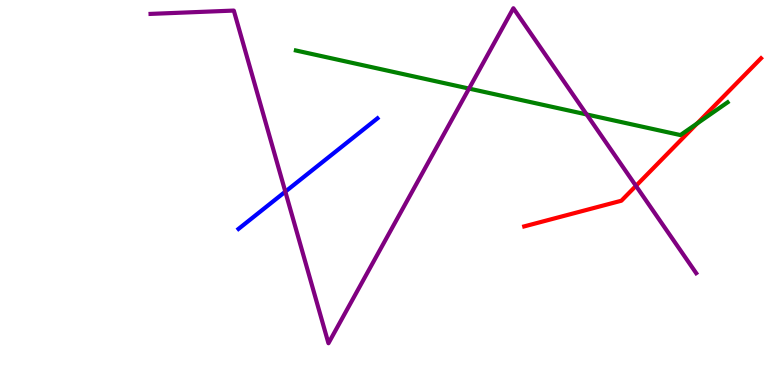[{'lines': ['blue', 'red'], 'intersections': []}, {'lines': ['green', 'red'], 'intersections': [{'x': 8.99, 'y': 6.79}]}, {'lines': ['purple', 'red'], 'intersections': [{'x': 8.21, 'y': 5.17}]}, {'lines': ['blue', 'green'], 'intersections': []}, {'lines': ['blue', 'purple'], 'intersections': [{'x': 3.68, 'y': 5.02}]}, {'lines': ['green', 'purple'], 'intersections': [{'x': 6.05, 'y': 7.7}, {'x': 7.57, 'y': 7.03}]}]